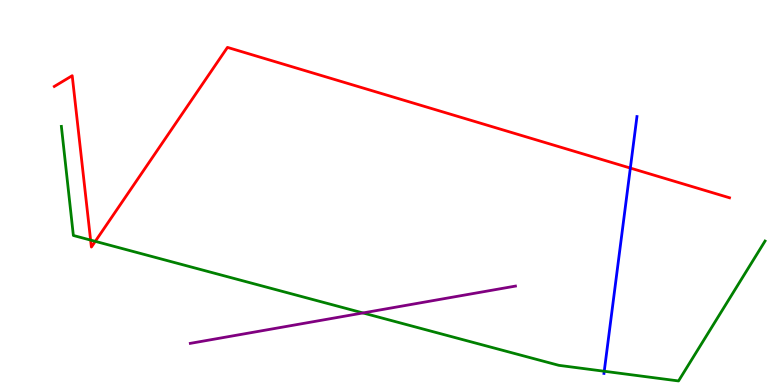[{'lines': ['blue', 'red'], 'intersections': [{'x': 8.13, 'y': 5.63}]}, {'lines': ['green', 'red'], 'intersections': [{'x': 1.17, 'y': 3.76}, {'x': 1.23, 'y': 3.73}]}, {'lines': ['purple', 'red'], 'intersections': []}, {'lines': ['blue', 'green'], 'intersections': [{'x': 7.8, 'y': 0.357}]}, {'lines': ['blue', 'purple'], 'intersections': []}, {'lines': ['green', 'purple'], 'intersections': [{'x': 4.68, 'y': 1.87}]}]